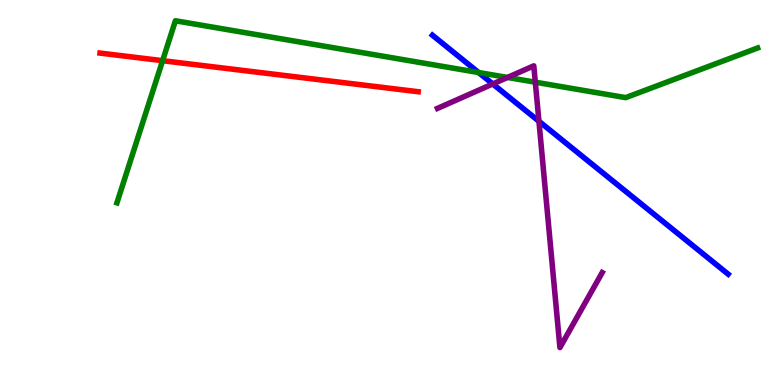[{'lines': ['blue', 'red'], 'intersections': []}, {'lines': ['green', 'red'], 'intersections': [{'x': 2.1, 'y': 8.42}]}, {'lines': ['purple', 'red'], 'intersections': []}, {'lines': ['blue', 'green'], 'intersections': [{'x': 6.18, 'y': 8.12}]}, {'lines': ['blue', 'purple'], 'intersections': [{'x': 6.36, 'y': 7.82}, {'x': 6.95, 'y': 6.85}]}, {'lines': ['green', 'purple'], 'intersections': [{'x': 6.55, 'y': 7.99}, {'x': 6.91, 'y': 7.87}]}]